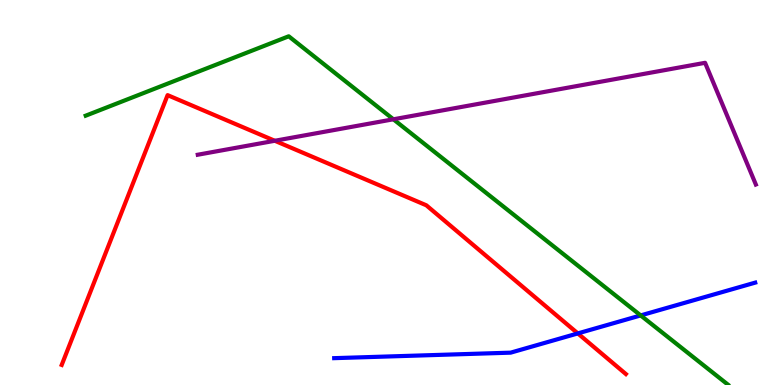[{'lines': ['blue', 'red'], 'intersections': [{'x': 7.46, 'y': 1.34}]}, {'lines': ['green', 'red'], 'intersections': []}, {'lines': ['purple', 'red'], 'intersections': [{'x': 3.55, 'y': 6.34}]}, {'lines': ['blue', 'green'], 'intersections': [{'x': 8.27, 'y': 1.81}]}, {'lines': ['blue', 'purple'], 'intersections': []}, {'lines': ['green', 'purple'], 'intersections': [{'x': 5.08, 'y': 6.9}]}]